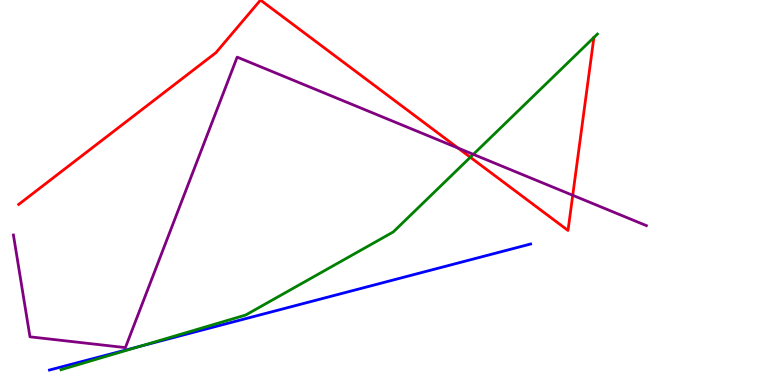[{'lines': ['blue', 'red'], 'intersections': []}, {'lines': ['green', 'red'], 'intersections': [{'x': 6.07, 'y': 5.92}]}, {'lines': ['purple', 'red'], 'intersections': [{'x': 5.91, 'y': 6.15}, {'x': 7.39, 'y': 4.93}]}, {'lines': ['blue', 'green'], 'intersections': [{'x': 1.81, 'y': 1.0}]}, {'lines': ['blue', 'purple'], 'intersections': []}, {'lines': ['green', 'purple'], 'intersections': [{'x': 6.11, 'y': 5.99}]}]